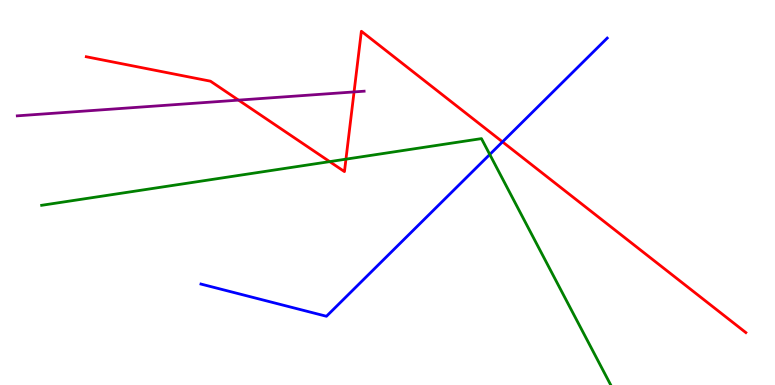[{'lines': ['blue', 'red'], 'intersections': [{'x': 6.48, 'y': 6.32}]}, {'lines': ['green', 'red'], 'intersections': [{'x': 4.25, 'y': 5.8}, {'x': 4.46, 'y': 5.87}]}, {'lines': ['purple', 'red'], 'intersections': [{'x': 3.08, 'y': 7.4}, {'x': 4.57, 'y': 7.61}]}, {'lines': ['blue', 'green'], 'intersections': [{'x': 6.32, 'y': 5.99}]}, {'lines': ['blue', 'purple'], 'intersections': []}, {'lines': ['green', 'purple'], 'intersections': []}]